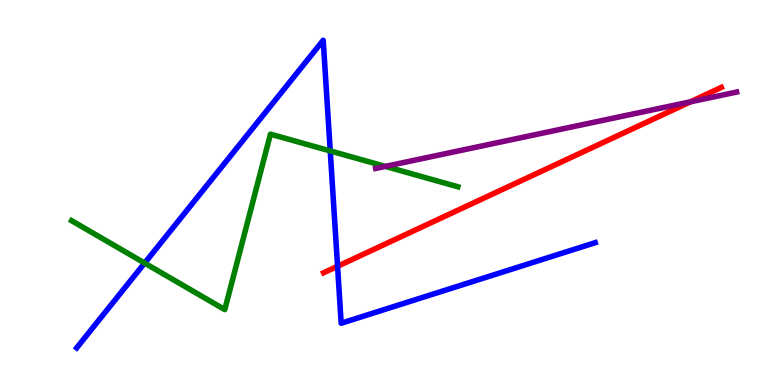[{'lines': ['blue', 'red'], 'intersections': [{'x': 4.36, 'y': 3.08}]}, {'lines': ['green', 'red'], 'intersections': []}, {'lines': ['purple', 'red'], 'intersections': [{'x': 8.91, 'y': 7.35}]}, {'lines': ['blue', 'green'], 'intersections': [{'x': 1.87, 'y': 3.17}, {'x': 4.26, 'y': 6.08}]}, {'lines': ['blue', 'purple'], 'intersections': []}, {'lines': ['green', 'purple'], 'intersections': [{'x': 4.97, 'y': 5.68}]}]